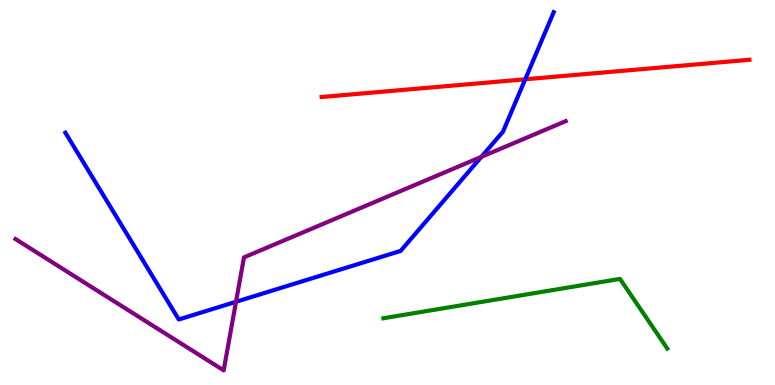[{'lines': ['blue', 'red'], 'intersections': [{'x': 6.78, 'y': 7.94}]}, {'lines': ['green', 'red'], 'intersections': []}, {'lines': ['purple', 'red'], 'intersections': []}, {'lines': ['blue', 'green'], 'intersections': []}, {'lines': ['blue', 'purple'], 'intersections': [{'x': 3.05, 'y': 2.16}, {'x': 6.21, 'y': 5.93}]}, {'lines': ['green', 'purple'], 'intersections': []}]